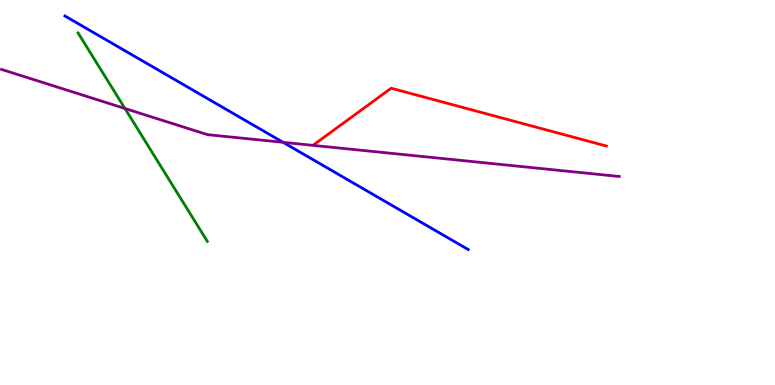[{'lines': ['blue', 'red'], 'intersections': []}, {'lines': ['green', 'red'], 'intersections': []}, {'lines': ['purple', 'red'], 'intersections': []}, {'lines': ['blue', 'green'], 'intersections': []}, {'lines': ['blue', 'purple'], 'intersections': [{'x': 3.65, 'y': 6.3}]}, {'lines': ['green', 'purple'], 'intersections': [{'x': 1.61, 'y': 7.18}]}]